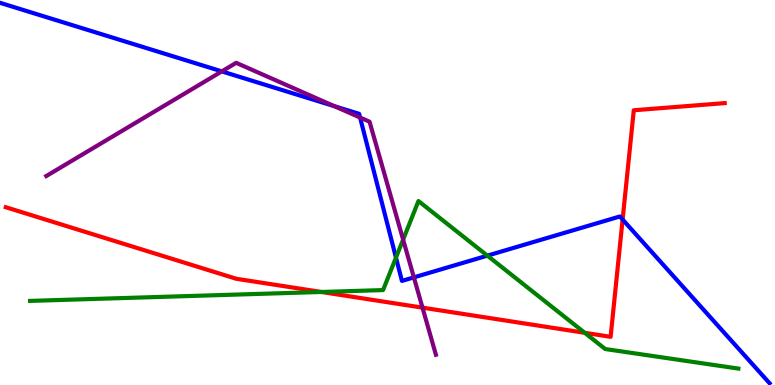[{'lines': ['blue', 'red'], 'intersections': [{'x': 8.03, 'y': 4.3}]}, {'lines': ['green', 'red'], 'intersections': [{'x': 4.15, 'y': 2.42}, {'x': 7.54, 'y': 1.36}]}, {'lines': ['purple', 'red'], 'intersections': [{'x': 5.45, 'y': 2.01}]}, {'lines': ['blue', 'green'], 'intersections': [{'x': 5.11, 'y': 3.31}, {'x': 6.29, 'y': 3.36}]}, {'lines': ['blue', 'purple'], 'intersections': [{'x': 2.86, 'y': 8.15}, {'x': 4.31, 'y': 7.24}, {'x': 4.65, 'y': 6.95}, {'x': 5.34, 'y': 2.8}]}, {'lines': ['green', 'purple'], 'intersections': [{'x': 5.2, 'y': 3.78}]}]